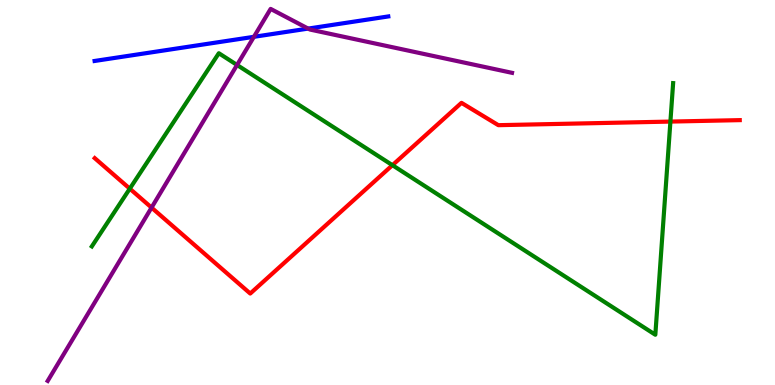[{'lines': ['blue', 'red'], 'intersections': []}, {'lines': ['green', 'red'], 'intersections': [{'x': 1.67, 'y': 5.1}, {'x': 5.06, 'y': 5.71}, {'x': 8.65, 'y': 6.84}]}, {'lines': ['purple', 'red'], 'intersections': [{'x': 1.96, 'y': 4.61}]}, {'lines': ['blue', 'green'], 'intersections': []}, {'lines': ['blue', 'purple'], 'intersections': [{'x': 3.28, 'y': 9.04}, {'x': 3.98, 'y': 9.26}]}, {'lines': ['green', 'purple'], 'intersections': [{'x': 3.06, 'y': 8.31}]}]